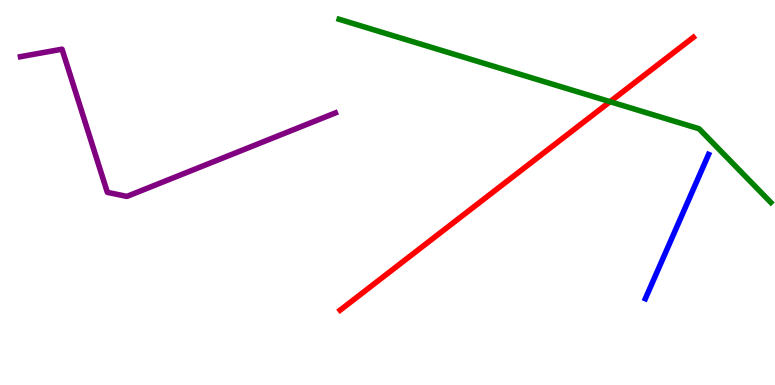[{'lines': ['blue', 'red'], 'intersections': []}, {'lines': ['green', 'red'], 'intersections': [{'x': 7.87, 'y': 7.36}]}, {'lines': ['purple', 'red'], 'intersections': []}, {'lines': ['blue', 'green'], 'intersections': []}, {'lines': ['blue', 'purple'], 'intersections': []}, {'lines': ['green', 'purple'], 'intersections': []}]